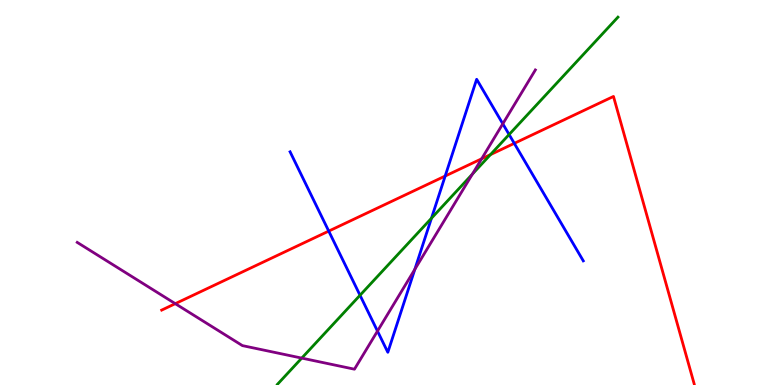[{'lines': ['blue', 'red'], 'intersections': [{'x': 4.24, 'y': 4.0}, {'x': 5.74, 'y': 5.43}, {'x': 6.64, 'y': 6.28}]}, {'lines': ['green', 'red'], 'intersections': [{'x': 6.33, 'y': 5.98}]}, {'lines': ['purple', 'red'], 'intersections': [{'x': 2.26, 'y': 2.11}, {'x': 6.21, 'y': 5.88}]}, {'lines': ['blue', 'green'], 'intersections': [{'x': 4.65, 'y': 2.33}, {'x': 5.57, 'y': 4.33}, {'x': 6.57, 'y': 6.51}]}, {'lines': ['blue', 'purple'], 'intersections': [{'x': 4.87, 'y': 1.4}, {'x': 5.35, 'y': 3.0}, {'x': 6.49, 'y': 6.78}]}, {'lines': ['green', 'purple'], 'intersections': [{'x': 3.89, 'y': 0.699}, {'x': 6.1, 'y': 5.48}]}]